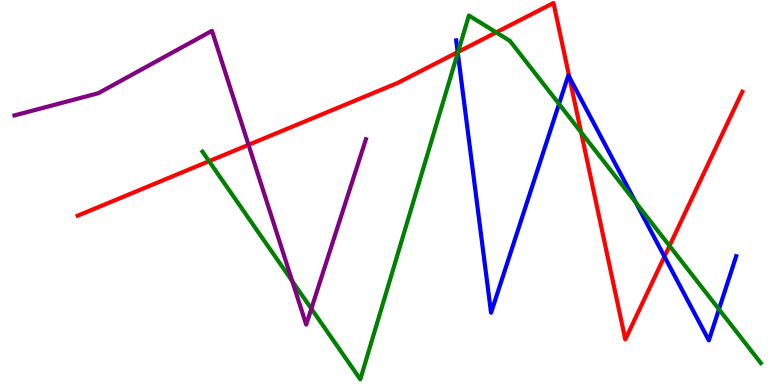[{'lines': ['blue', 'red'], 'intersections': [{'x': 5.91, 'y': 8.65}, {'x': 7.35, 'y': 8.0}, {'x': 8.57, 'y': 3.34}]}, {'lines': ['green', 'red'], 'intersections': [{'x': 2.7, 'y': 5.81}, {'x': 5.91, 'y': 8.65}, {'x': 6.4, 'y': 9.16}, {'x': 7.5, 'y': 6.56}, {'x': 8.64, 'y': 3.61}]}, {'lines': ['purple', 'red'], 'intersections': [{'x': 3.21, 'y': 6.24}]}, {'lines': ['blue', 'green'], 'intersections': [{'x': 5.91, 'y': 8.63}, {'x': 7.21, 'y': 7.3}, {'x': 8.2, 'y': 4.74}, {'x': 9.28, 'y': 1.97}]}, {'lines': ['blue', 'purple'], 'intersections': []}, {'lines': ['green', 'purple'], 'intersections': [{'x': 3.77, 'y': 2.7}, {'x': 4.02, 'y': 1.98}]}]